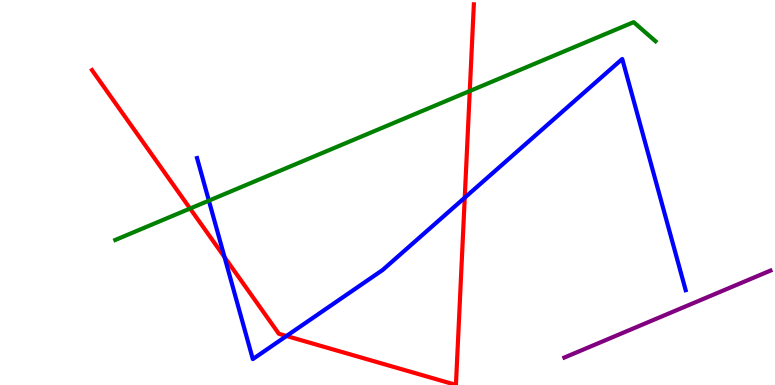[{'lines': ['blue', 'red'], 'intersections': [{'x': 2.9, 'y': 3.32}, {'x': 3.7, 'y': 1.27}, {'x': 6.0, 'y': 4.87}]}, {'lines': ['green', 'red'], 'intersections': [{'x': 2.45, 'y': 4.58}, {'x': 6.06, 'y': 7.64}]}, {'lines': ['purple', 'red'], 'intersections': []}, {'lines': ['blue', 'green'], 'intersections': [{'x': 2.7, 'y': 4.79}]}, {'lines': ['blue', 'purple'], 'intersections': []}, {'lines': ['green', 'purple'], 'intersections': []}]